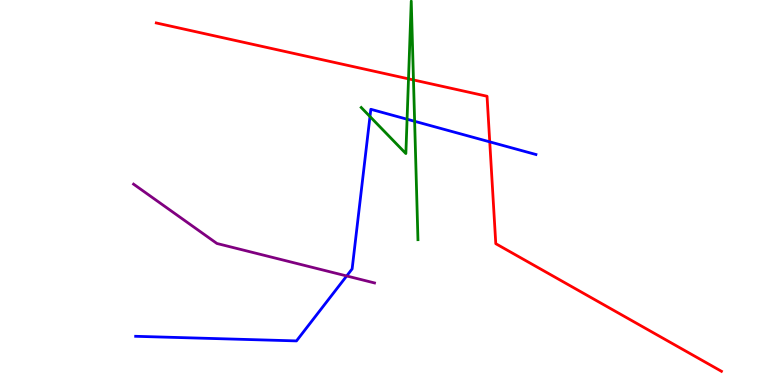[{'lines': ['blue', 'red'], 'intersections': [{'x': 6.32, 'y': 6.32}]}, {'lines': ['green', 'red'], 'intersections': [{'x': 5.27, 'y': 7.95}, {'x': 5.34, 'y': 7.92}]}, {'lines': ['purple', 'red'], 'intersections': []}, {'lines': ['blue', 'green'], 'intersections': [{'x': 4.77, 'y': 6.97}, {'x': 5.25, 'y': 6.9}, {'x': 5.35, 'y': 6.85}]}, {'lines': ['blue', 'purple'], 'intersections': [{'x': 4.47, 'y': 2.83}]}, {'lines': ['green', 'purple'], 'intersections': []}]